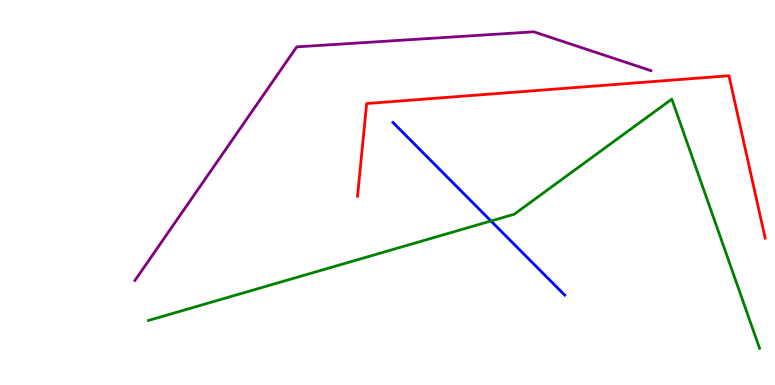[{'lines': ['blue', 'red'], 'intersections': []}, {'lines': ['green', 'red'], 'intersections': []}, {'lines': ['purple', 'red'], 'intersections': []}, {'lines': ['blue', 'green'], 'intersections': [{'x': 6.34, 'y': 4.26}]}, {'lines': ['blue', 'purple'], 'intersections': []}, {'lines': ['green', 'purple'], 'intersections': []}]